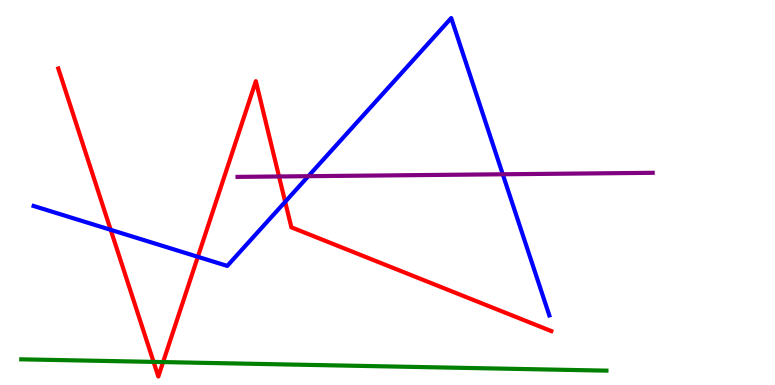[{'lines': ['blue', 'red'], 'intersections': [{'x': 1.43, 'y': 4.03}, {'x': 2.55, 'y': 3.33}, {'x': 3.68, 'y': 4.76}]}, {'lines': ['green', 'red'], 'intersections': [{'x': 1.98, 'y': 0.6}, {'x': 2.1, 'y': 0.595}]}, {'lines': ['purple', 'red'], 'intersections': [{'x': 3.6, 'y': 5.42}]}, {'lines': ['blue', 'green'], 'intersections': []}, {'lines': ['blue', 'purple'], 'intersections': [{'x': 3.98, 'y': 5.42}, {'x': 6.49, 'y': 5.47}]}, {'lines': ['green', 'purple'], 'intersections': []}]